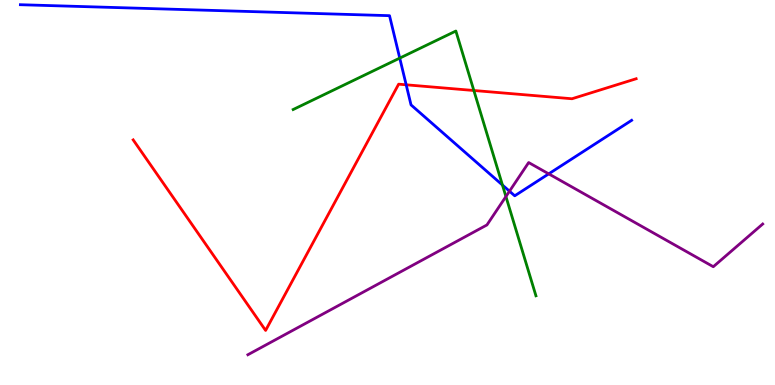[{'lines': ['blue', 'red'], 'intersections': [{'x': 5.24, 'y': 7.8}]}, {'lines': ['green', 'red'], 'intersections': [{'x': 6.11, 'y': 7.65}]}, {'lines': ['purple', 'red'], 'intersections': []}, {'lines': ['blue', 'green'], 'intersections': [{'x': 5.16, 'y': 8.49}, {'x': 6.48, 'y': 5.19}]}, {'lines': ['blue', 'purple'], 'intersections': [{'x': 6.57, 'y': 5.03}, {'x': 7.08, 'y': 5.48}]}, {'lines': ['green', 'purple'], 'intersections': [{'x': 6.53, 'y': 4.89}]}]